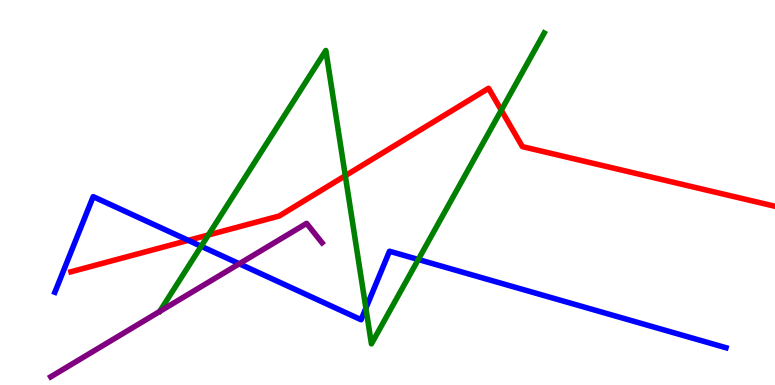[{'lines': ['blue', 'red'], 'intersections': [{'x': 2.43, 'y': 3.76}]}, {'lines': ['green', 'red'], 'intersections': [{'x': 2.69, 'y': 3.9}, {'x': 4.46, 'y': 5.44}, {'x': 6.47, 'y': 7.14}]}, {'lines': ['purple', 'red'], 'intersections': []}, {'lines': ['blue', 'green'], 'intersections': [{'x': 2.6, 'y': 3.6}, {'x': 4.72, 'y': 1.99}, {'x': 5.4, 'y': 3.26}]}, {'lines': ['blue', 'purple'], 'intersections': [{'x': 3.09, 'y': 3.15}]}, {'lines': ['green', 'purple'], 'intersections': []}]